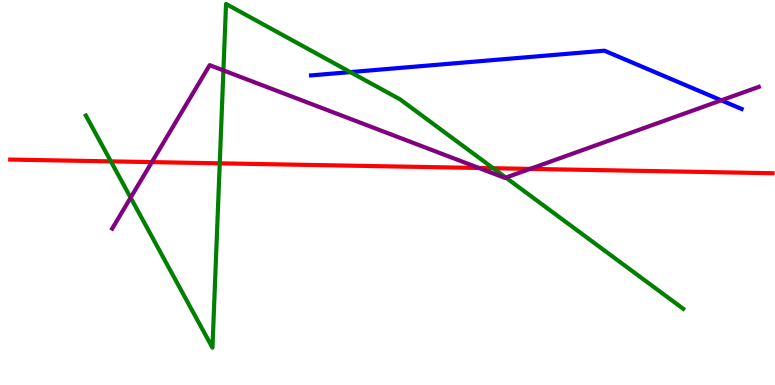[{'lines': ['blue', 'red'], 'intersections': []}, {'lines': ['green', 'red'], 'intersections': [{'x': 1.43, 'y': 5.81}, {'x': 2.84, 'y': 5.76}, {'x': 6.36, 'y': 5.63}]}, {'lines': ['purple', 'red'], 'intersections': [{'x': 1.96, 'y': 5.79}, {'x': 6.18, 'y': 5.64}, {'x': 6.84, 'y': 5.61}]}, {'lines': ['blue', 'green'], 'intersections': [{'x': 4.52, 'y': 8.13}]}, {'lines': ['blue', 'purple'], 'intersections': [{'x': 9.31, 'y': 7.39}]}, {'lines': ['green', 'purple'], 'intersections': [{'x': 1.69, 'y': 4.87}, {'x': 2.88, 'y': 8.17}, {'x': 6.53, 'y': 5.39}]}]